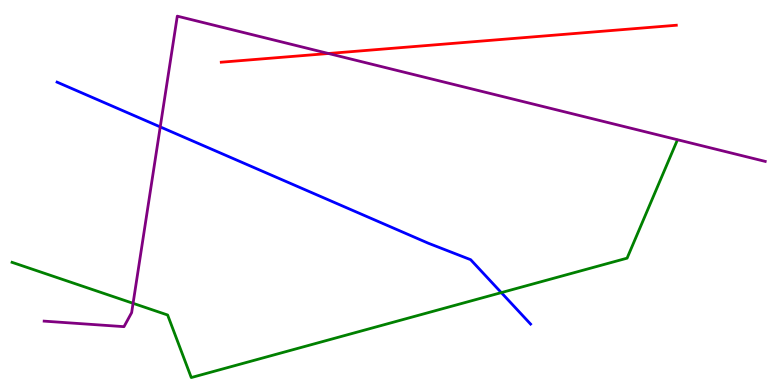[{'lines': ['blue', 'red'], 'intersections': []}, {'lines': ['green', 'red'], 'intersections': []}, {'lines': ['purple', 'red'], 'intersections': [{'x': 4.24, 'y': 8.61}]}, {'lines': ['blue', 'green'], 'intersections': [{'x': 6.47, 'y': 2.4}]}, {'lines': ['blue', 'purple'], 'intersections': [{'x': 2.07, 'y': 6.7}]}, {'lines': ['green', 'purple'], 'intersections': [{'x': 1.72, 'y': 2.12}]}]